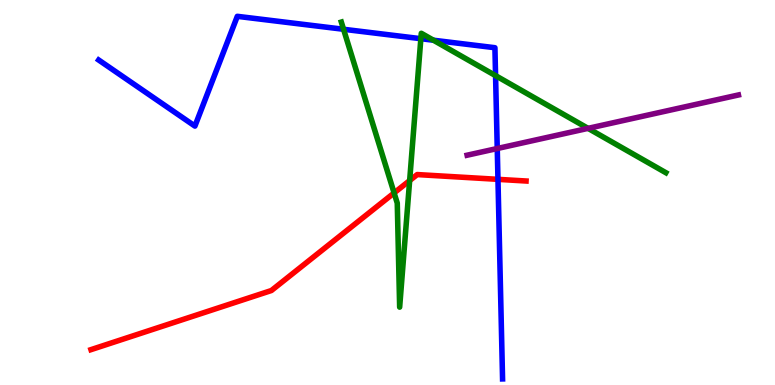[{'lines': ['blue', 'red'], 'intersections': [{'x': 6.43, 'y': 5.34}]}, {'lines': ['green', 'red'], 'intersections': [{'x': 5.09, 'y': 4.99}, {'x': 5.29, 'y': 5.31}]}, {'lines': ['purple', 'red'], 'intersections': []}, {'lines': ['blue', 'green'], 'intersections': [{'x': 4.43, 'y': 9.24}, {'x': 5.43, 'y': 9.0}, {'x': 5.59, 'y': 8.96}, {'x': 6.39, 'y': 8.04}]}, {'lines': ['blue', 'purple'], 'intersections': [{'x': 6.42, 'y': 6.14}]}, {'lines': ['green', 'purple'], 'intersections': [{'x': 7.59, 'y': 6.67}]}]